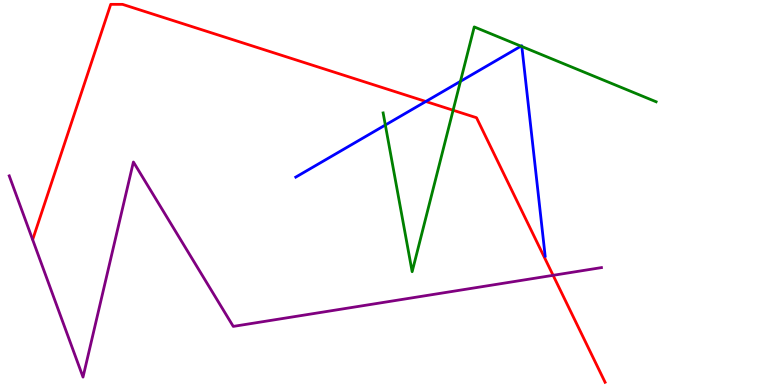[{'lines': ['blue', 'red'], 'intersections': [{'x': 5.49, 'y': 7.36}]}, {'lines': ['green', 'red'], 'intersections': [{'x': 5.85, 'y': 7.14}]}, {'lines': ['purple', 'red'], 'intersections': [{'x': 7.14, 'y': 2.85}]}, {'lines': ['blue', 'green'], 'intersections': [{'x': 4.97, 'y': 6.75}, {'x': 5.94, 'y': 7.89}, {'x': 6.72, 'y': 8.8}, {'x': 6.73, 'y': 8.79}]}, {'lines': ['blue', 'purple'], 'intersections': []}, {'lines': ['green', 'purple'], 'intersections': []}]